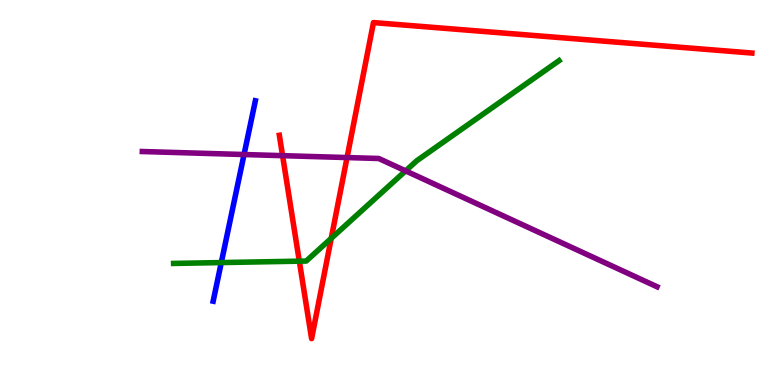[{'lines': ['blue', 'red'], 'intersections': []}, {'lines': ['green', 'red'], 'intersections': [{'x': 3.86, 'y': 3.22}, {'x': 4.27, 'y': 3.81}]}, {'lines': ['purple', 'red'], 'intersections': [{'x': 3.65, 'y': 5.96}, {'x': 4.48, 'y': 5.91}]}, {'lines': ['blue', 'green'], 'intersections': [{'x': 2.86, 'y': 3.18}]}, {'lines': ['blue', 'purple'], 'intersections': [{'x': 3.15, 'y': 5.99}]}, {'lines': ['green', 'purple'], 'intersections': [{'x': 5.23, 'y': 5.56}]}]